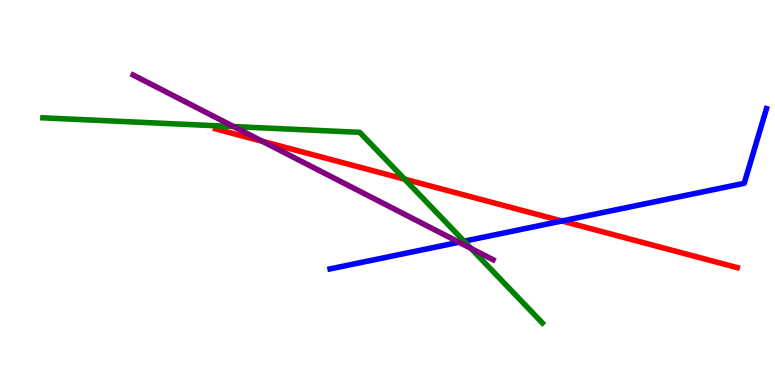[{'lines': ['blue', 'red'], 'intersections': [{'x': 7.25, 'y': 4.26}]}, {'lines': ['green', 'red'], 'intersections': [{'x': 5.22, 'y': 5.35}]}, {'lines': ['purple', 'red'], 'intersections': [{'x': 3.38, 'y': 6.33}]}, {'lines': ['blue', 'green'], 'intersections': [{'x': 5.99, 'y': 3.73}]}, {'lines': ['blue', 'purple'], 'intersections': [{'x': 5.92, 'y': 3.71}]}, {'lines': ['green', 'purple'], 'intersections': [{'x': 3.01, 'y': 6.71}, {'x': 6.08, 'y': 3.55}]}]